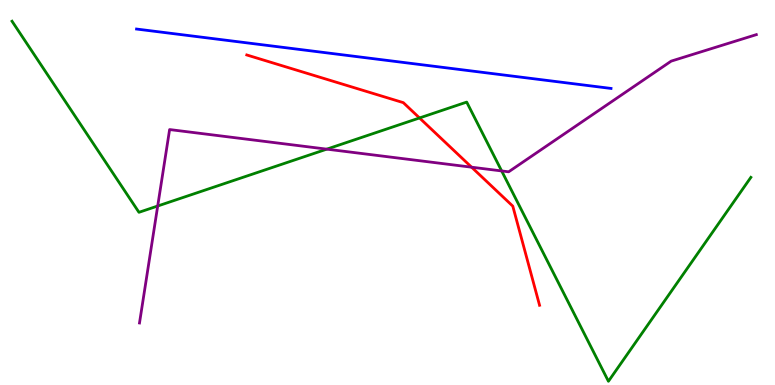[{'lines': ['blue', 'red'], 'intersections': []}, {'lines': ['green', 'red'], 'intersections': [{'x': 5.41, 'y': 6.94}]}, {'lines': ['purple', 'red'], 'intersections': [{'x': 6.09, 'y': 5.66}]}, {'lines': ['blue', 'green'], 'intersections': []}, {'lines': ['blue', 'purple'], 'intersections': []}, {'lines': ['green', 'purple'], 'intersections': [{'x': 2.03, 'y': 4.65}, {'x': 4.22, 'y': 6.13}, {'x': 6.47, 'y': 5.56}]}]